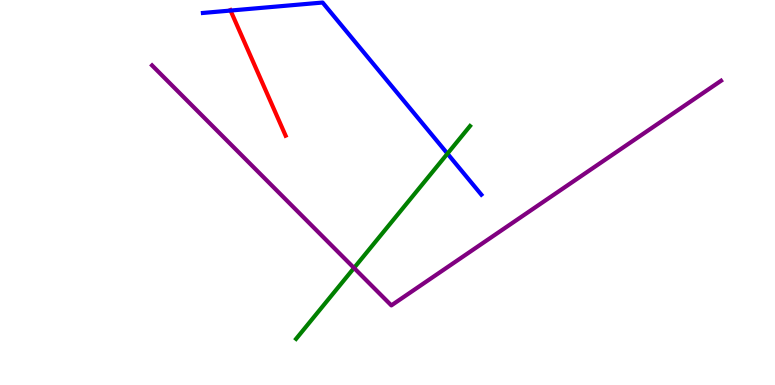[{'lines': ['blue', 'red'], 'intersections': [{'x': 2.97, 'y': 9.73}]}, {'lines': ['green', 'red'], 'intersections': []}, {'lines': ['purple', 'red'], 'intersections': []}, {'lines': ['blue', 'green'], 'intersections': [{'x': 5.77, 'y': 6.01}]}, {'lines': ['blue', 'purple'], 'intersections': []}, {'lines': ['green', 'purple'], 'intersections': [{'x': 4.57, 'y': 3.04}]}]